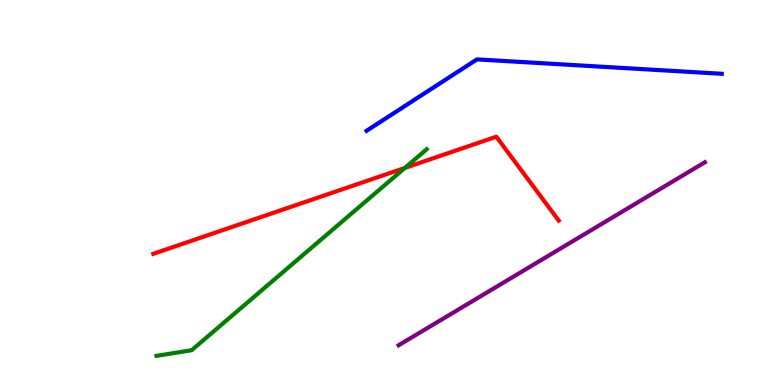[{'lines': ['blue', 'red'], 'intersections': []}, {'lines': ['green', 'red'], 'intersections': [{'x': 5.22, 'y': 5.64}]}, {'lines': ['purple', 'red'], 'intersections': []}, {'lines': ['blue', 'green'], 'intersections': []}, {'lines': ['blue', 'purple'], 'intersections': []}, {'lines': ['green', 'purple'], 'intersections': []}]